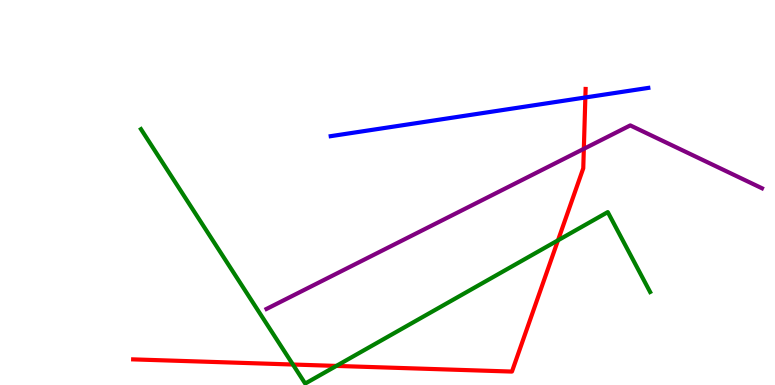[{'lines': ['blue', 'red'], 'intersections': [{'x': 7.55, 'y': 7.47}]}, {'lines': ['green', 'red'], 'intersections': [{'x': 3.78, 'y': 0.532}, {'x': 4.34, 'y': 0.496}, {'x': 7.2, 'y': 3.76}]}, {'lines': ['purple', 'red'], 'intersections': [{'x': 7.53, 'y': 6.13}]}, {'lines': ['blue', 'green'], 'intersections': []}, {'lines': ['blue', 'purple'], 'intersections': []}, {'lines': ['green', 'purple'], 'intersections': []}]